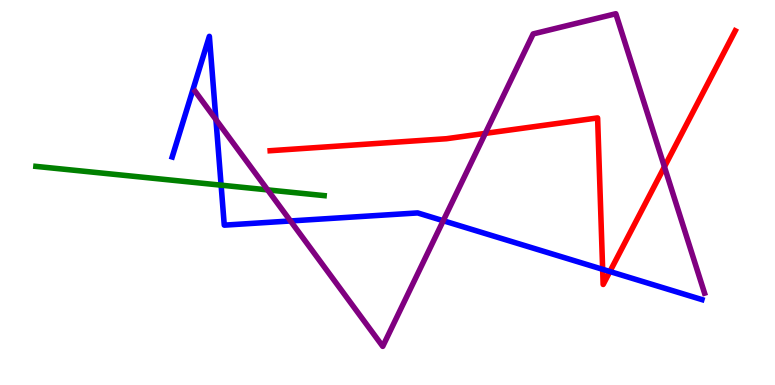[{'lines': ['blue', 'red'], 'intersections': [{'x': 7.78, 'y': 3.0}, {'x': 7.87, 'y': 2.95}]}, {'lines': ['green', 'red'], 'intersections': []}, {'lines': ['purple', 'red'], 'intersections': [{'x': 6.26, 'y': 6.54}, {'x': 8.57, 'y': 5.67}]}, {'lines': ['blue', 'green'], 'intersections': [{'x': 2.85, 'y': 5.19}]}, {'lines': ['blue', 'purple'], 'intersections': [{'x': 2.79, 'y': 6.89}, {'x': 3.75, 'y': 4.26}, {'x': 5.72, 'y': 4.27}]}, {'lines': ['green', 'purple'], 'intersections': [{'x': 3.45, 'y': 5.07}]}]